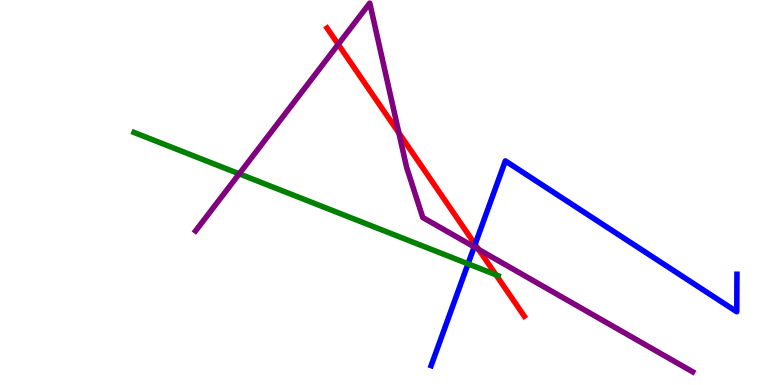[{'lines': ['blue', 'red'], 'intersections': [{'x': 6.13, 'y': 3.65}]}, {'lines': ['green', 'red'], 'intersections': [{'x': 6.4, 'y': 2.86}]}, {'lines': ['purple', 'red'], 'intersections': [{'x': 4.36, 'y': 8.85}, {'x': 5.15, 'y': 6.54}, {'x': 6.18, 'y': 3.52}]}, {'lines': ['blue', 'green'], 'intersections': [{'x': 6.04, 'y': 3.15}]}, {'lines': ['blue', 'purple'], 'intersections': [{'x': 6.12, 'y': 3.59}]}, {'lines': ['green', 'purple'], 'intersections': [{'x': 3.09, 'y': 5.48}]}]